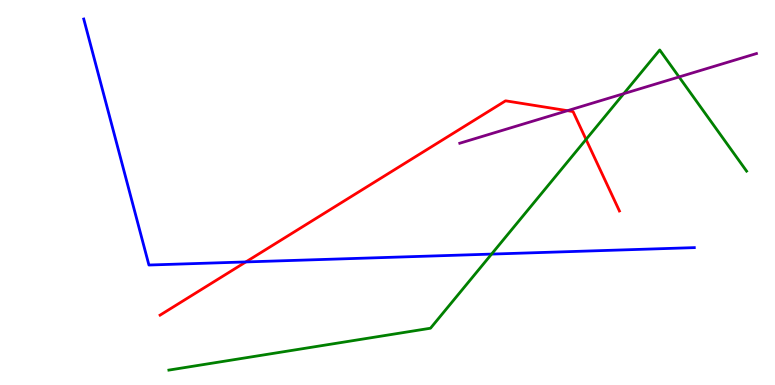[{'lines': ['blue', 'red'], 'intersections': [{'x': 3.17, 'y': 3.2}]}, {'lines': ['green', 'red'], 'intersections': [{'x': 7.56, 'y': 6.38}]}, {'lines': ['purple', 'red'], 'intersections': [{'x': 7.32, 'y': 7.13}]}, {'lines': ['blue', 'green'], 'intersections': [{'x': 6.34, 'y': 3.4}]}, {'lines': ['blue', 'purple'], 'intersections': []}, {'lines': ['green', 'purple'], 'intersections': [{'x': 8.05, 'y': 7.57}, {'x': 8.76, 'y': 8.0}]}]